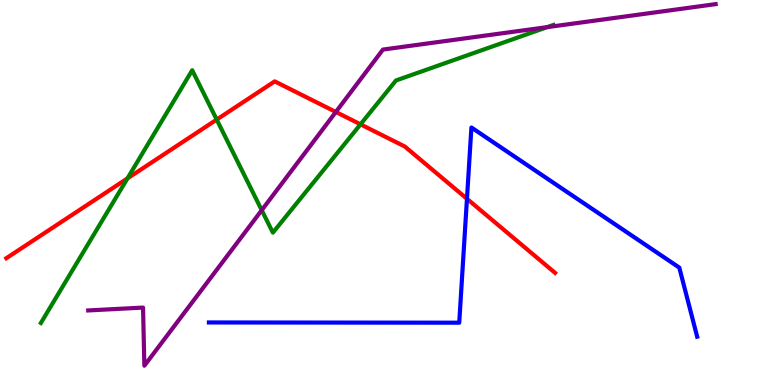[{'lines': ['blue', 'red'], 'intersections': [{'x': 6.03, 'y': 4.84}]}, {'lines': ['green', 'red'], 'intersections': [{'x': 1.64, 'y': 5.37}, {'x': 2.8, 'y': 6.89}, {'x': 4.65, 'y': 6.77}]}, {'lines': ['purple', 'red'], 'intersections': [{'x': 4.33, 'y': 7.09}]}, {'lines': ['blue', 'green'], 'intersections': []}, {'lines': ['blue', 'purple'], 'intersections': []}, {'lines': ['green', 'purple'], 'intersections': [{'x': 3.38, 'y': 4.54}, {'x': 7.06, 'y': 9.3}]}]